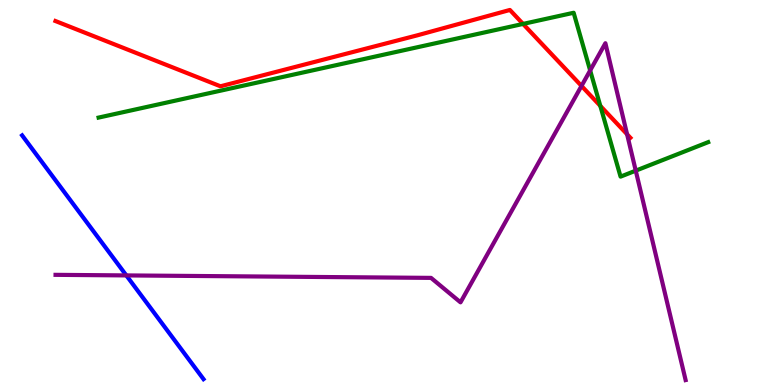[{'lines': ['blue', 'red'], 'intersections': []}, {'lines': ['green', 'red'], 'intersections': [{'x': 6.75, 'y': 9.38}, {'x': 7.75, 'y': 7.25}]}, {'lines': ['purple', 'red'], 'intersections': [{'x': 7.5, 'y': 7.77}, {'x': 8.09, 'y': 6.51}]}, {'lines': ['blue', 'green'], 'intersections': []}, {'lines': ['blue', 'purple'], 'intersections': [{'x': 1.63, 'y': 2.85}]}, {'lines': ['green', 'purple'], 'intersections': [{'x': 7.62, 'y': 8.17}, {'x': 8.2, 'y': 5.57}]}]